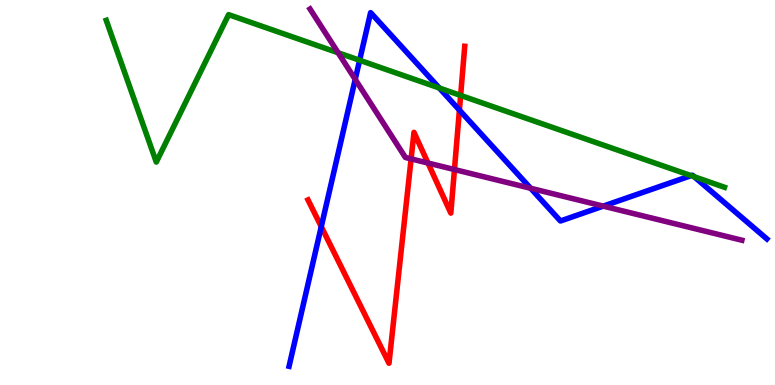[{'lines': ['blue', 'red'], 'intersections': [{'x': 4.15, 'y': 4.11}, {'x': 5.93, 'y': 7.14}]}, {'lines': ['green', 'red'], 'intersections': [{'x': 5.94, 'y': 7.52}]}, {'lines': ['purple', 'red'], 'intersections': [{'x': 5.3, 'y': 5.87}, {'x': 5.52, 'y': 5.77}, {'x': 5.86, 'y': 5.6}]}, {'lines': ['blue', 'green'], 'intersections': [{'x': 4.64, 'y': 8.43}, {'x': 5.67, 'y': 7.71}, {'x': 8.92, 'y': 5.44}, {'x': 8.96, 'y': 5.41}]}, {'lines': ['blue', 'purple'], 'intersections': [{'x': 4.58, 'y': 7.94}, {'x': 6.85, 'y': 5.11}, {'x': 7.78, 'y': 4.65}]}, {'lines': ['green', 'purple'], 'intersections': [{'x': 4.36, 'y': 8.63}]}]